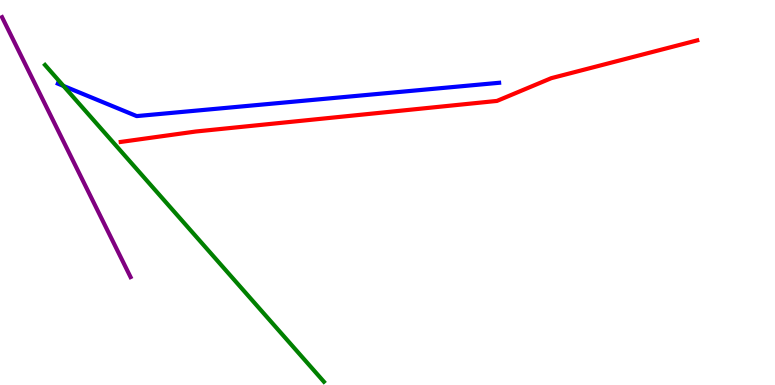[{'lines': ['blue', 'red'], 'intersections': []}, {'lines': ['green', 'red'], 'intersections': []}, {'lines': ['purple', 'red'], 'intersections': []}, {'lines': ['blue', 'green'], 'intersections': [{'x': 0.819, 'y': 7.77}]}, {'lines': ['blue', 'purple'], 'intersections': []}, {'lines': ['green', 'purple'], 'intersections': []}]